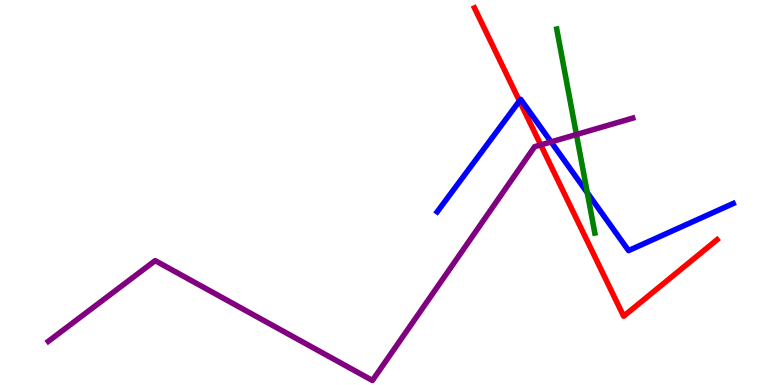[{'lines': ['blue', 'red'], 'intersections': [{'x': 6.7, 'y': 7.38}]}, {'lines': ['green', 'red'], 'intersections': []}, {'lines': ['purple', 'red'], 'intersections': [{'x': 6.98, 'y': 6.24}]}, {'lines': ['blue', 'green'], 'intersections': [{'x': 7.58, 'y': 4.99}]}, {'lines': ['blue', 'purple'], 'intersections': [{'x': 7.11, 'y': 6.31}]}, {'lines': ['green', 'purple'], 'intersections': [{'x': 7.44, 'y': 6.51}]}]